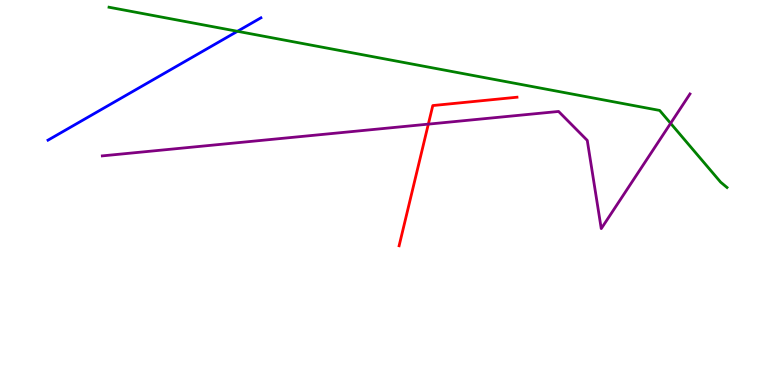[{'lines': ['blue', 'red'], 'intersections': []}, {'lines': ['green', 'red'], 'intersections': []}, {'lines': ['purple', 'red'], 'intersections': [{'x': 5.53, 'y': 6.78}]}, {'lines': ['blue', 'green'], 'intersections': [{'x': 3.06, 'y': 9.19}]}, {'lines': ['blue', 'purple'], 'intersections': []}, {'lines': ['green', 'purple'], 'intersections': [{'x': 8.65, 'y': 6.8}]}]